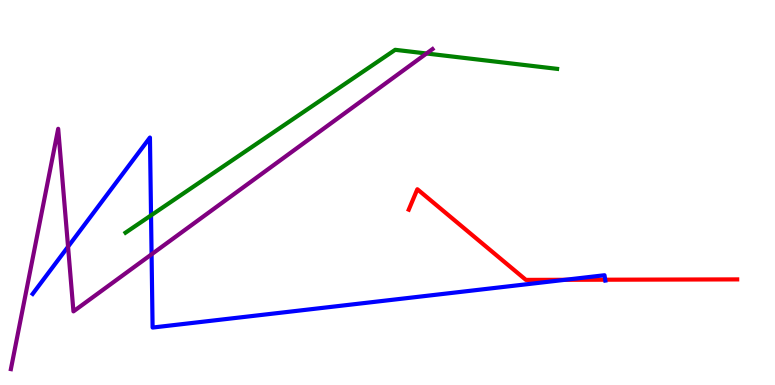[{'lines': ['blue', 'red'], 'intersections': [{'x': 7.29, 'y': 2.73}, {'x': 7.81, 'y': 2.73}]}, {'lines': ['green', 'red'], 'intersections': []}, {'lines': ['purple', 'red'], 'intersections': []}, {'lines': ['blue', 'green'], 'intersections': [{'x': 1.95, 'y': 4.41}]}, {'lines': ['blue', 'purple'], 'intersections': [{'x': 0.878, 'y': 3.59}, {'x': 1.96, 'y': 3.39}]}, {'lines': ['green', 'purple'], 'intersections': [{'x': 5.5, 'y': 8.61}]}]